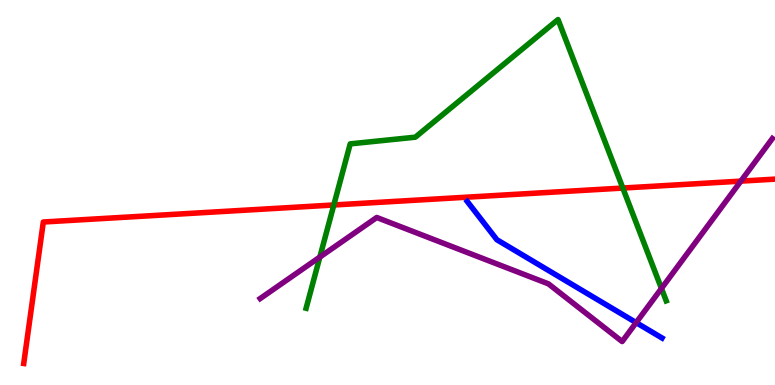[{'lines': ['blue', 'red'], 'intersections': []}, {'lines': ['green', 'red'], 'intersections': [{'x': 4.31, 'y': 4.68}, {'x': 8.04, 'y': 5.12}]}, {'lines': ['purple', 'red'], 'intersections': [{'x': 9.56, 'y': 5.3}]}, {'lines': ['blue', 'green'], 'intersections': []}, {'lines': ['blue', 'purple'], 'intersections': [{'x': 8.21, 'y': 1.62}]}, {'lines': ['green', 'purple'], 'intersections': [{'x': 4.13, 'y': 3.32}, {'x': 8.53, 'y': 2.51}]}]